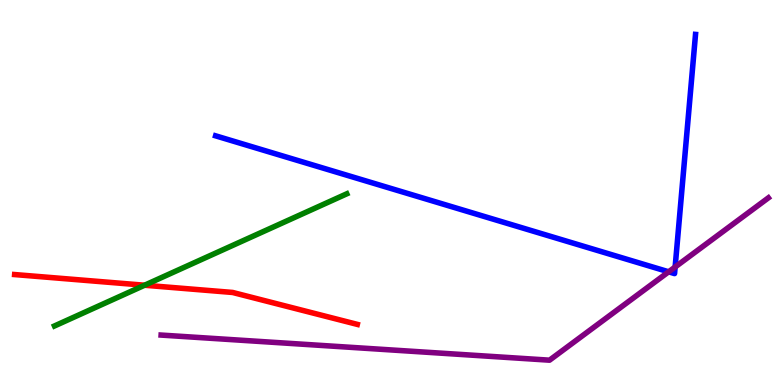[{'lines': ['blue', 'red'], 'intersections': []}, {'lines': ['green', 'red'], 'intersections': [{'x': 1.87, 'y': 2.59}]}, {'lines': ['purple', 'red'], 'intersections': []}, {'lines': ['blue', 'green'], 'intersections': []}, {'lines': ['blue', 'purple'], 'intersections': [{'x': 8.63, 'y': 2.94}, {'x': 8.71, 'y': 3.06}]}, {'lines': ['green', 'purple'], 'intersections': []}]